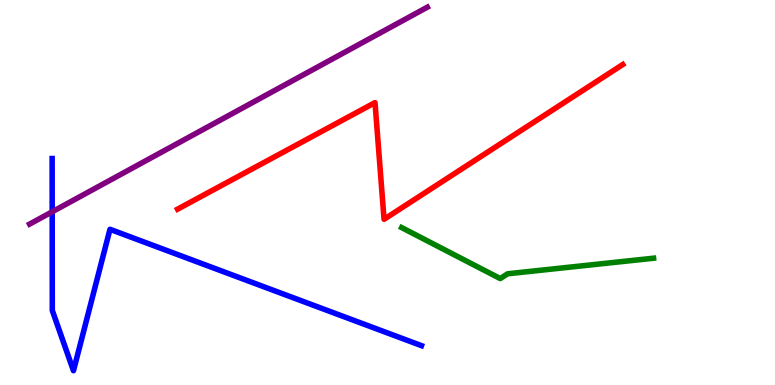[{'lines': ['blue', 'red'], 'intersections': []}, {'lines': ['green', 'red'], 'intersections': []}, {'lines': ['purple', 'red'], 'intersections': []}, {'lines': ['blue', 'green'], 'intersections': []}, {'lines': ['blue', 'purple'], 'intersections': [{'x': 0.673, 'y': 4.5}]}, {'lines': ['green', 'purple'], 'intersections': []}]